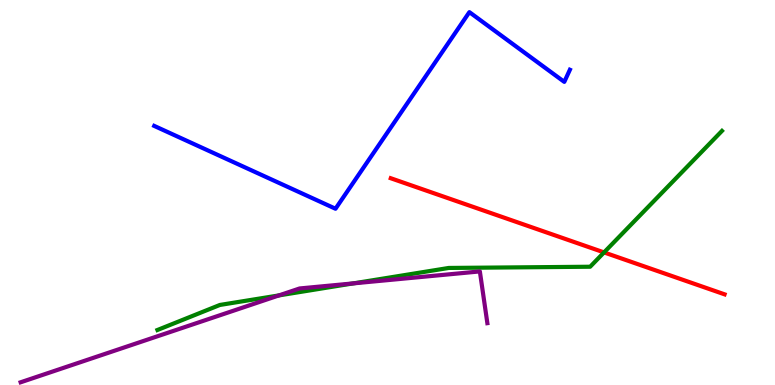[{'lines': ['blue', 'red'], 'intersections': []}, {'lines': ['green', 'red'], 'intersections': [{'x': 7.79, 'y': 3.44}]}, {'lines': ['purple', 'red'], 'intersections': []}, {'lines': ['blue', 'green'], 'intersections': []}, {'lines': ['blue', 'purple'], 'intersections': []}, {'lines': ['green', 'purple'], 'intersections': [{'x': 3.6, 'y': 2.33}, {'x': 4.56, 'y': 2.64}]}]